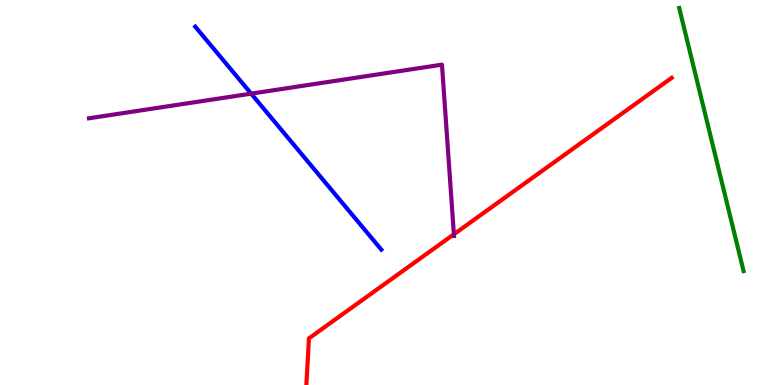[{'lines': ['blue', 'red'], 'intersections': []}, {'lines': ['green', 'red'], 'intersections': []}, {'lines': ['purple', 'red'], 'intersections': [{'x': 5.86, 'y': 3.92}]}, {'lines': ['blue', 'green'], 'intersections': []}, {'lines': ['blue', 'purple'], 'intersections': [{'x': 3.24, 'y': 7.57}]}, {'lines': ['green', 'purple'], 'intersections': []}]